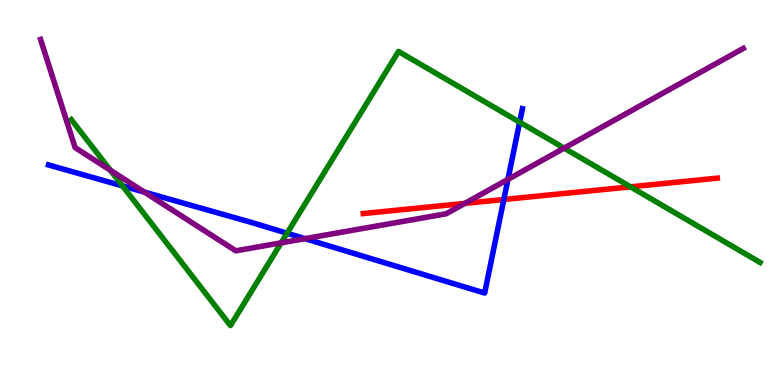[{'lines': ['blue', 'red'], 'intersections': [{'x': 6.5, 'y': 4.82}]}, {'lines': ['green', 'red'], 'intersections': [{'x': 8.14, 'y': 5.15}]}, {'lines': ['purple', 'red'], 'intersections': [{'x': 6.0, 'y': 4.72}]}, {'lines': ['blue', 'green'], 'intersections': [{'x': 1.58, 'y': 5.17}, {'x': 3.7, 'y': 3.94}, {'x': 6.71, 'y': 6.83}]}, {'lines': ['blue', 'purple'], 'intersections': [{'x': 1.86, 'y': 5.01}, {'x': 3.94, 'y': 3.8}, {'x': 6.55, 'y': 5.34}]}, {'lines': ['green', 'purple'], 'intersections': [{'x': 1.43, 'y': 5.58}, {'x': 3.63, 'y': 3.69}, {'x': 7.28, 'y': 6.15}]}]